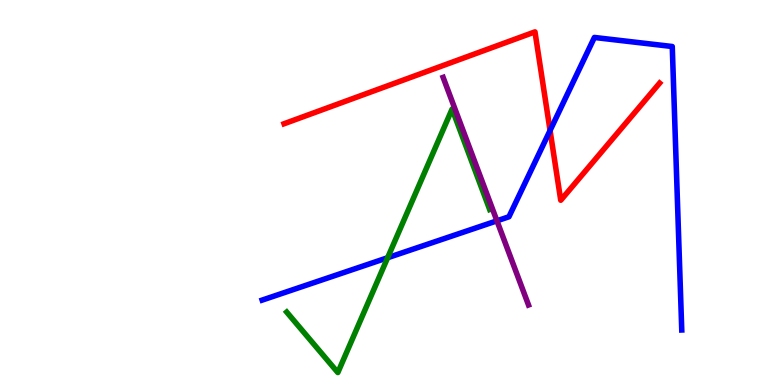[{'lines': ['blue', 'red'], 'intersections': [{'x': 7.1, 'y': 6.61}]}, {'lines': ['green', 'red'], 'intersections': []}, {'lines': ['purple', 'red'], 'intersections': []}, {'lines': ['blue', 'green'], 'intersections': [{'x': 5.0, 'y': 3.31}]}, {'lines': ['blue', 'purple'], 'intersections': [{'x': 6.41, 'y': 4.26}]}, {'lines': ['green', 'purple'], 'intersections': []}]